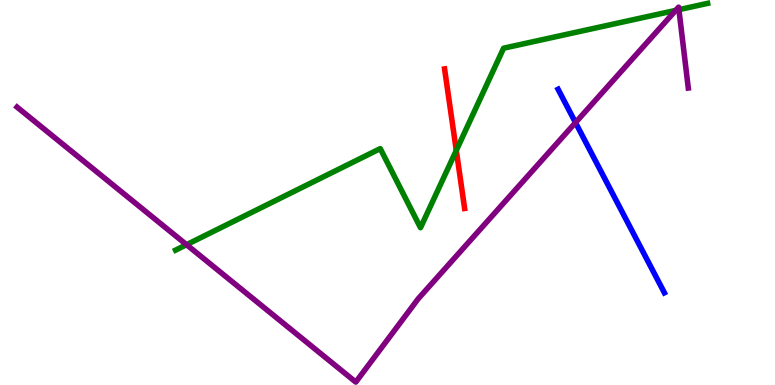[{'lines': ['blue', 'red'], 'intersections': []}, {'lines': ['green', 'red'], 'intersections': [{'x': 5.89, 'y': 6.09}]}, {'lines': ['purple', 'red'], 'intersections': []}, {'lines': ['blue', 'green'], 'intersections': []}, {'lines': ['blue', 'purple'], 'intersections': [{'x': 7.43, 'y': 6.82}]}, {'lines': ['green', 'purple'], 'intersections': [{'x': 2.41, 'y': 3.64}, {'x': 8.72, 'y': 9.73}, {'x': 8.76, 'y': 9.75}]}]